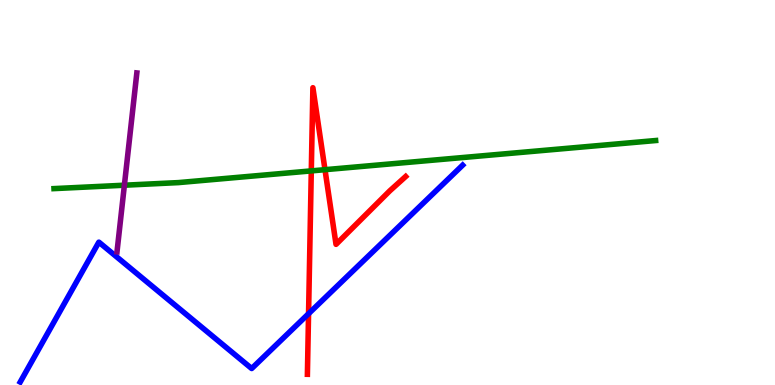[{'lines': ['blue', 'red'], 'intersections': [{'x': 3.98, 'y': 1.85}]}, {'lines': ['green', 'red'], 'intersections': [{'x': 4.02, 'y': 5.56}, {'x': 4.19, 'y': 5.59}]}, {'lines': ['purple', 'red'], 'intersections': []}, {'lines': ['blue', 'green'], 'intersections': []}, {'lines': ['blue', 'purple'], 'intersections': []}, {'lines': ['green', 'purple'], 'intersections': [{'x': 1.61, 'y': 5.19}]}]